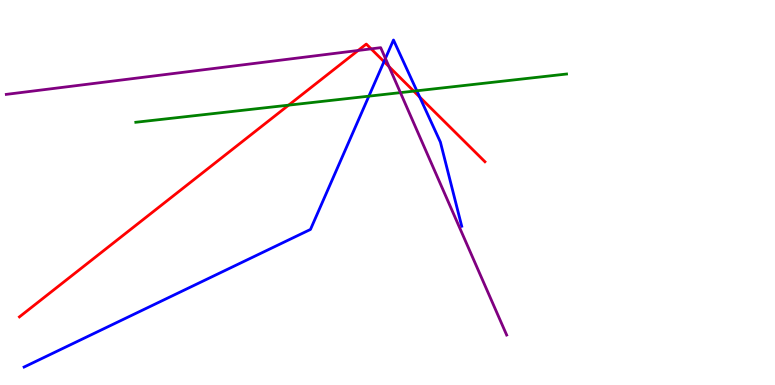[{'lines': ['blue', 'red'], 'intersections': [{'x': 4.95, 'y': 8.4}, {'x': 5.42, 'y': 7.48}]}, {'lines': ['green', 'red'], 'intersections': [{'x': 3.72, 'y': 7.27}, {'x': 5.34, 'y': 7.63}]}, {'lines': ['purple', 'red'], 'intersections': [{'x': 4.62, 'y': 8.69}, {'x': 4.79, 'y': 8.73}, {'x': 5.02, 'y': 8.27}]}, {'lines': ['blue', 'green'], 'intersections': [{'x': 4.76, 'y': 7.5}, {'x': 5.38, 'y': 7.64}]}, {'lines': ['blue', 'purple'], 'intersections': [{'x': 4.97, 'y': 8.48}]}, {'lines': ['green', 'purple'], 'intersections': [{'x': 5.17, 'y': 7.59}]}]